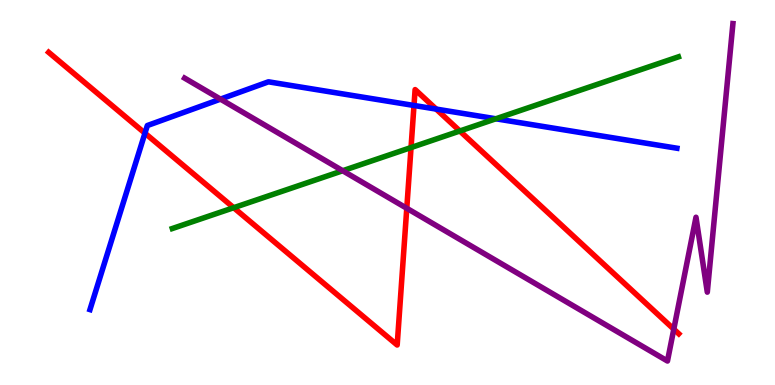[{'lines': ['blue', 'red'], 'intersections': [{'x': 1.87, 'y': 6.54}, {'x': 5.34, 'y': 7.26}, {'x': 5.63, 'y': 7.17}]}, {'lines': ['green', 'red'], 'intersections': [{'x': 3.02, 'y': 4.6}, {'x': 5.3, 'y': 6.17}, {'x': 5.93, 'y': 6.6}]}, {'lines': ['purple', 'red'], 'intersections': [{'x': 5.25, 'y': 4.59}, {'x': 8.69, 'y': 1.45}]}, {'lines': ['blue', 'green'], 'intersections': [{'x': 6.4, 'y': 6.91}]}, {'lines': ['blue', 'purple'], 'intersections': [{'x': 2.84, 'y': 7.43}]}, {'lines': ['green', 'purple'], 'intersections': [{'x': 4.42, 'y': 5.57}]}]